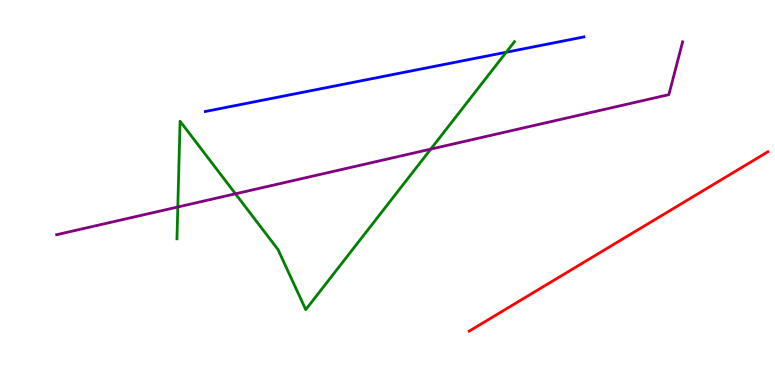[{'lines': ['blue', 'red'], 'intersections': []}, {'lines': ['green', 'red'], 'intersections': []}, {'lines': ['purple', 'red'], 'intersections': []}, {'lines': ['blue', 'green'], 'intersections': [{'x': 6.53, 'y': 8.64}]}, {'lines': ['blue', 'purple'], 'intersections': []}, {'lines': ['green', 'purple'], 'intersections': [{'x': 2.29, 'y': 4.62}, {'x': 3.04, 'y': 4.97}, {'x': 5.56, 'y': 6.13}]}]